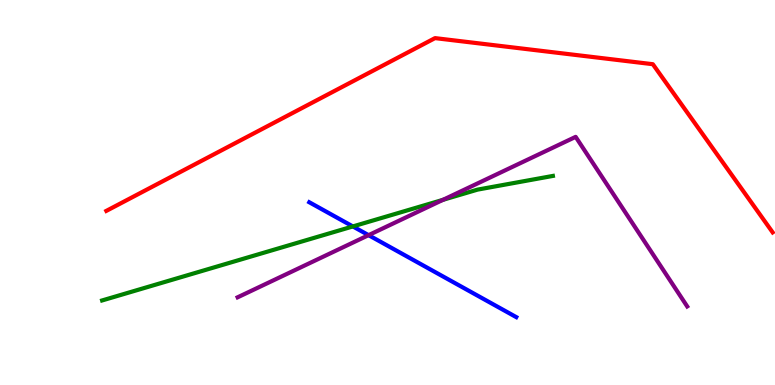[{'lines': ['blue', 'red'], 'intersections': []}, {'lines': ['green', 'red'], 'intersections': []}, {'lines': ['purple', 'red'], 'intersections': []}, {'lines': ['blue', 'green'], 'intersections': [{'x': 4.55, 'y': 4.12}]}, {'lines': ['blue', 'purple'], 'intersections': [{'x': 4.76, 'y': 3.89}]}, {'lines': ['green', 'purple'], 'intersections': [{'x': 5.72, 'y': 4.81}]}]